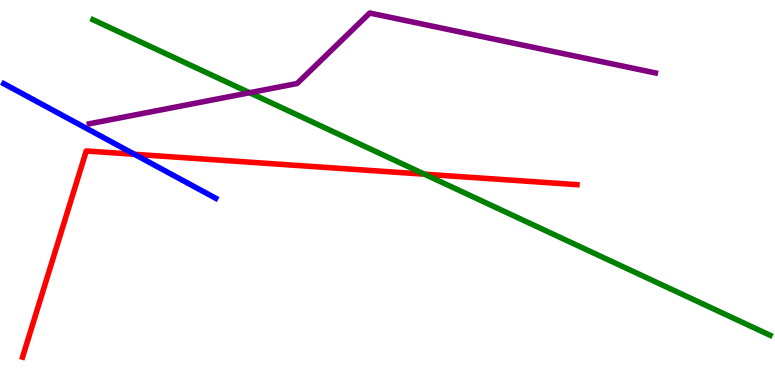[{'lines': ['blue', 'red'], 'intersections': [{'x': 1.73, 'y': 5.99}]}, {'lines': ['green', 'red'], 'intersections': [{'x': 5.48, 'y': 5.48}]}, {'lines': ['purple', 'red'], 'intersections': []}, {'lines': ['blue', 'green'], 'intersections': []}, {'lines': ['blue', 'purple'], 'intersections': []}, {'lines': ['green', 'purple'], 'intersections': [{'x': 3.22, 'y': 7.59}]}]